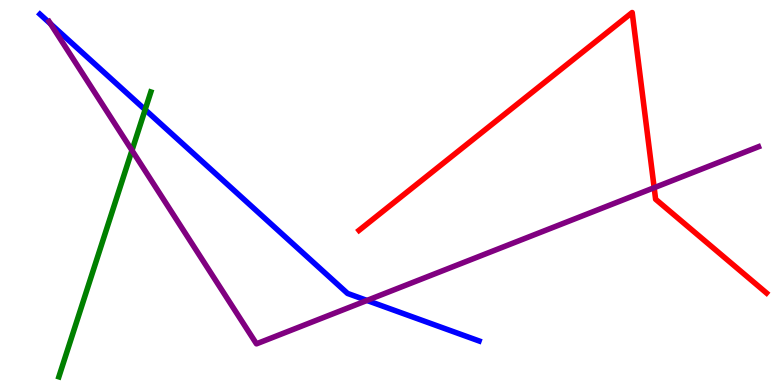[{'lines': ['blue', 'red'], 'intersections': []}, {'lines': ['green', 'red'], 'intersections': []}, {'lines': ['purple', 'red'], 'intersections': [{'x': 8.44, 'y': 5.12}]}, {'lines': ['blue', 'green'], 'intersections': [{'x': 1.87, 'y': 7.15}]}, {'lines': ['blue', 'purple'], 'intersections': [{'x': 0.652, 'y': 9.38}, {'x': 4.74, 'y': 2.2}]}, {'lines': ['green', 'purple'], 'intersections': [{'x': 1.7, 'y': 6.09}]}]